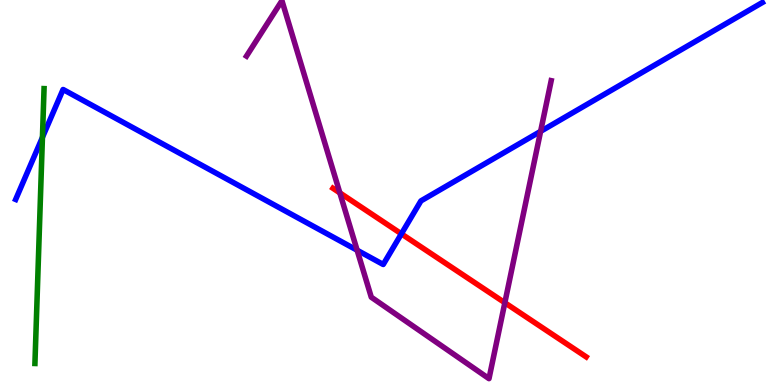[{'lines': ['blue', 'red'], 'intersections': [{'x': 5.18, 'y': 3.93}]}, {'lines': ['green', 'red'], 'intersections': []}, {'lines': ['purple', 'red'], 'intersections': [{'x': 4.39, 'y': 4.99}, {'x': 6.51, 'y': 2.14}]}, {'lines': ['blue', 'green'], 'intersections': [{'x': 0.548, 'y': 6.43}]}, {'lines': ['blue', 'purple'], 'intersections': [{'x': 4.61, 'y': 3.5}, {'x': 6.98, 'y': 6.59}]}, {'lines': ['green', 'purple'], 'intersections': []}]